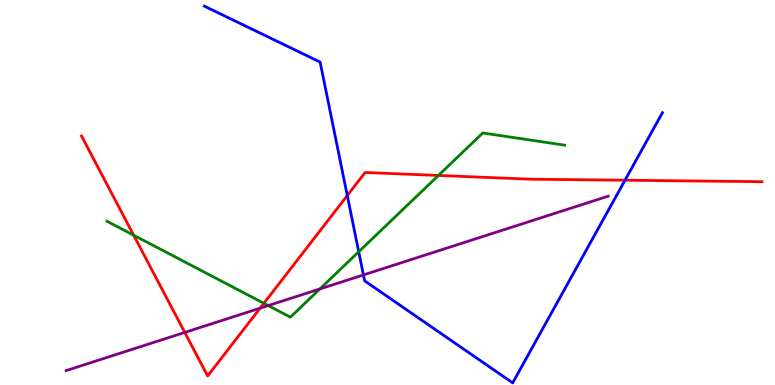[{'lines': ['blue', 'red'], 'intersections': [{'x': 4.48, 'y': 4.92}, {'x': 8.06, 'y': 5.32}]}, {'lines': ['green', 'red'], 'intersections': [{'x': 1.72, 'y': 3.89}, {'x': 3.41, 'y': 2.12}, {'x': 5.66, 'y': 5.44}]}, {'lines': ['purple', 'red'], 'intersections': [{'x': 2.38, 'y': 1.37}, {'x': 3.36, 'y': 2.0}]}, {'lines': ['blue', 'green'], 'intersections': [{'x': 4.63, 'y': 3.46}]}, {'lines': ['blue', 'purple'], 'intersections': [{'x': 4.69, 'y': 2.86}]}, {'lines': ['green', 'purple'], 'intersections': [{'x': 3.46, 'y': 2.06}, {'x': 4.13, 'y': 2.49}]}]